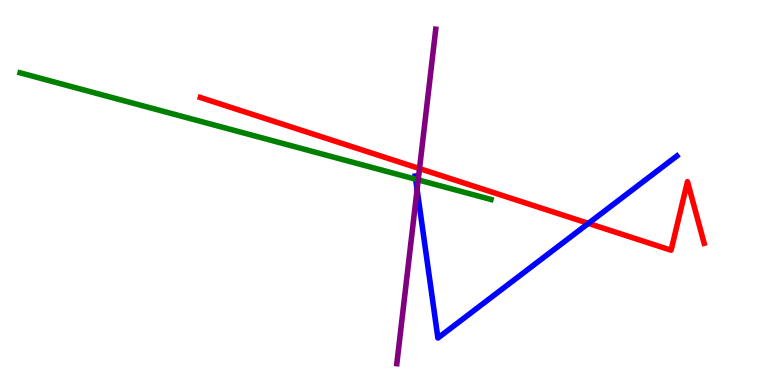[{'lines': ['blue', 'red'], 'intersections': [{'x': 7.59, 'y': 4.2}]}, {'lines': ['green', 'red'], 'intersections': []}, {'lines': ['purple', 'red'], 'intersections': [{'x': 5.41, 'y': 5.62}]}, {'lines': ['blue', 'green'], 'intersections': [{'x': 5.36, 'y': 5.35}]}, {'lines': ['blue', 'purple'], 'intersections': [{'x': 5.38, 'y': 5.08}]}, {'lines': ['green', 'purple'], 'intersections': [{'x': 5.4, 'y': 5.33}]}]